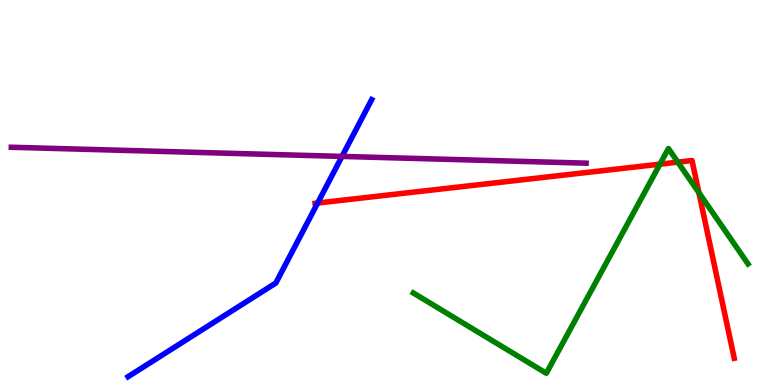[{'lines': ['blue', 'red'], 'intersections': [{'x': 4.1, 'y': 4.73}]}, {'lines': ['green', 'red'], 'intersections': [{'x': 8.52, 'y': 5.74}, {'x': 8.75, 'y': 5.79}, {'x': 9.02, 'y': 5.0}]}, {'lines': ['purple', 'red'], 'intersections': []}, {'lines': ['blue', 'green'], 'intersections': []}, {'lines': ['blue', 'purple'], 'intersections': [{'x': 4.41, 'y': 5.94}]}, {'lines': ['green', 'purple'], 'intersections': []}]